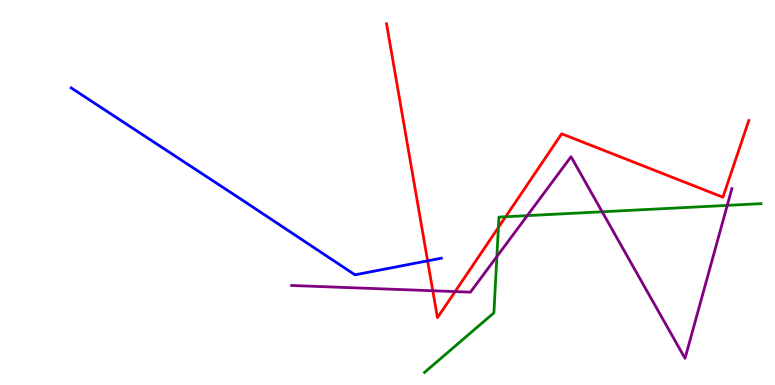[{'lines': ['blue', 'red'], 'intersections': [{'x': 5.52, 'y': 3.23}]}, {'lines': ['green', 'red'], 'intersections': [{'x': 6.43, 'y': 4.09}, {'x': 6.52, 'y': 4.37}]}, {'lines': ['purple', 'red'], 'intersections': [{'x': 5.58, 'y': 2.45}, {'x': 5.87, 'y': 2.43}]}, {'lines': ['blue', 'green'], 'intersections': []}, {'lines': ['blue', 'purple'], 'intersections': []}, {'lines': ['green', 'purple'], 'intersections': [{'x': 6.41, 'y': 3.34}, {'x': 6.8, 'y': 4.4}, {'x': 7.77, 'y': 4.5}, {'x': 9.38, 'y': 4.67}]}]